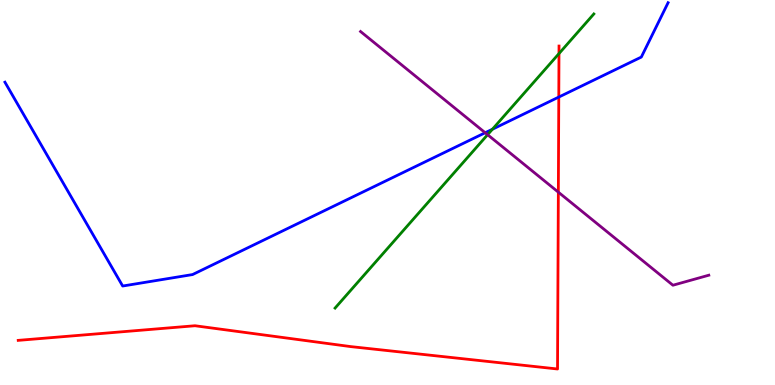[{'lines': ['blue', 'red'], 'intersections': [{'x': 7.21, 'y': 7.48}]}, {'lines': ['green', 'red'], 'intersections': [{'x': 7.21, 'y': 8.61}]}, {'lines': ['purple', 'red'], 'intersections': [{'x': 7.2, 'y': 5.01}]}, {'lines': ['blue', 'green'], 'intersections': [{'x': 6.35, 'y': 6.64}]}, {'lines': ['blue', 'purple'], 'intersections': [{'x': 6.26, 'y': 6.55}]}, {'lines': ['green', 'purple'], 'intersections': [{'x': 6.29, 'y': 6.5}]}]